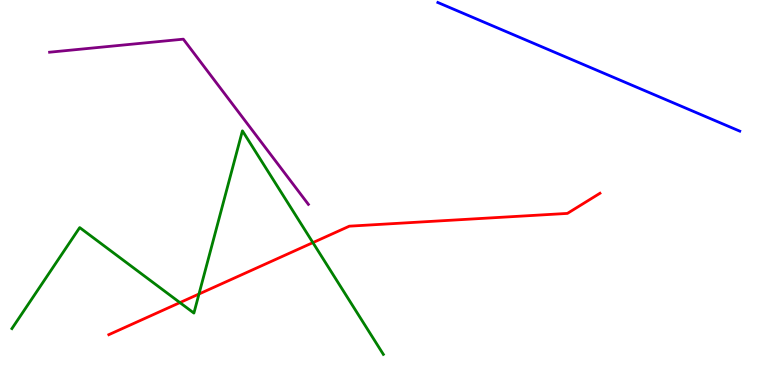[{'lines': ['blue', 'red'], 'intersections': []}, {'lines': ['green', 'red'], 'intersections': [{'x': 2.32, 'y': 2.14}, {'x': 2.57, 'y': 2.36}, {'x': 4.04, 'y': 3.7}]}, {'lines': ['purple', 'red'], 'intersections': []}, {'lines': ['blue', 'green'], 'intersections': []}, {'lines': ['blue', 'purple'], 'intersections': []}, {'lines': ['green', 'purple'], 'intersections': []}]